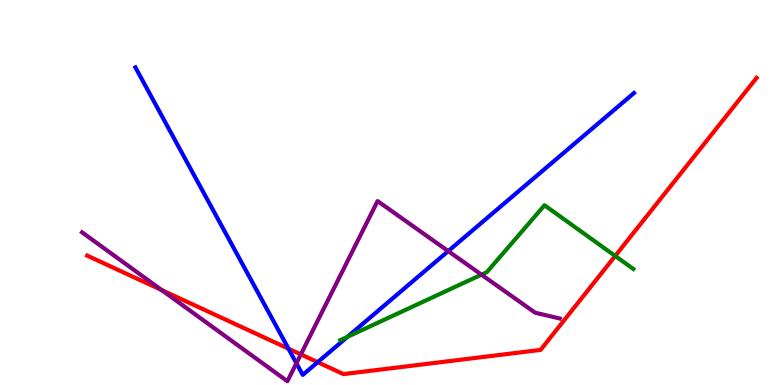[{'lines': ['blue', 'red'], 'intersections': [{'x': 3.72, 'y': 0.943}, {'x': 4.1, 'y': 0.592}]}, {'lines': ['green', 'red'], 'intersections': [{'x': 7.94, 'y': 3.35}]}, {'lines': ['purple', 'red'], 'intersections': [{'x': 2.09, 'y': 2.47}, {'x': 3.88, 'y': 0.795}]}, {'lines': ['blue', 'green'], 'intersections': [{'x': 4.48, 'y': 1.25}]}, {'lines': ['blue', 'purple'], 'intersections': [{'x': 3.82, 'y': 0.566}, {'x': 5.78, 'y': 3.48}]}, {'lines': ['green', 'purple'], 'intersections': [{'x': 6.21, 'y': 2.87}]}]